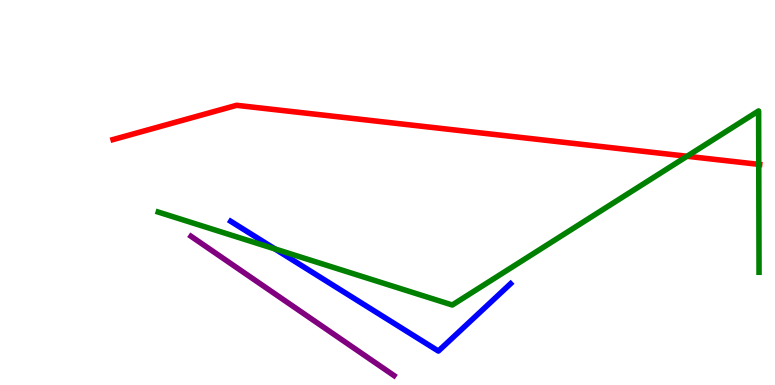[{'lines': ['blue', 'red'], 'intersections': []}, {'lines': ['green', 'red'], 'intersections': [{'x': 8.87, 'y': 5.94}, {'x': 9.79, 'y': 5.73}]}, {'lines': ['purple', 'red'], 'intersections': []}, {'lines': ['blue', 'green'], 'intersections': [{'x': 3.55, 'y': 3.53}]}, {'lines': ['blue', 'purple'], 'intersections': []}, {'lines': ['green', 'purple'], 'intersections': []}]